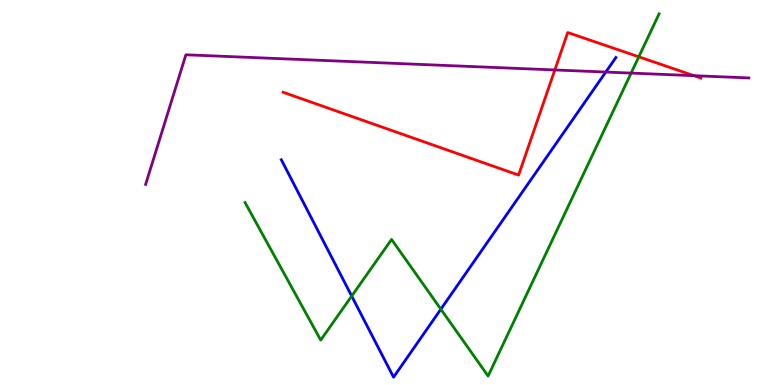[{'lines': ['blue', 'red'], 'intersections': []}, {'lines': ['green', 'red'], 'intersections': [{'x': 8.24, 'y': 8.52}]}, {'lines': ['purple', 'red'], 'intersections': [{'x': 7.16, 'y': 8.18}, {'x': 8.95, 'y': 8.03}]}, {'lines': ['blue', 'green'], 'intersections': [{'x': 4.54, 'y': 2.31}, {'x': 5.69, 'y': 1.97}]}, {'lines': ['blue', 'purple'], 'intersections': [{'x': 7.82, 'y': 8.13}]}, {'lines': ['green', 'purple'], 'intersections': [{'x': 8.14, 'y': 8.1}]}]